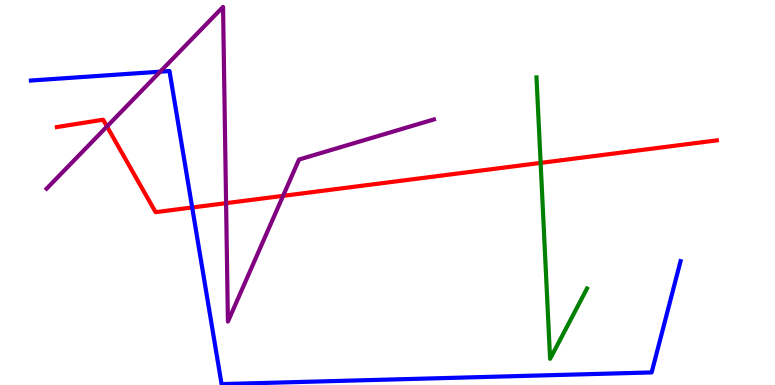[{'lines': ['blue', 'red'], 'intersections': [{'x': 2.48, 'y': 4.61}]}, {'lines': ['green', 'red'], 'intersections': [{'x': 6.98, 'y': 5.77}]}, {'lines': ['purple', 'red'], 'intersections': [{'x': 1.38, 'y': 6.71}, {'x': 2.92, 'y': 4.72}, {'x': 3.65, 'y': 4.91}]}, {'lines': ['blue', 'green'], 'intersections': []}, {'lines': ['blue', 'purple'], 'intersections': [{'x': 2.07, 'y': 8.14}]}, {'lines': ['green', 'purple'], 'intersections': []}]